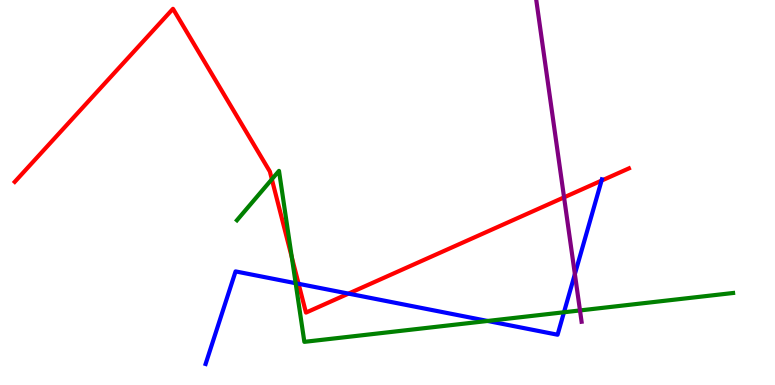[{'lines': ['blue', 'red'], 'intersections': [{'x': 3.85, 'y': 2.63}, {'x': 4.5, 'y': 2.37}, {'x': 7.76, 'y': 5.31}]}, {'lines': ['green', 'red'], 'intersections': [{'x': 3.51, 'y': 5.34}, {'x': 3.77, 'y': 3.32}]}, {'lines': ['purple', 'red'], 'intersections': [{'x': 7.28, 'y': 4.87}]}, {'lines': ['blue', 'green'], 'intersections': [{'x': 3.81, 'y': 2.64}, {'x': 6.29, 'y': 1.66}, {'x': 7.28, 'y': 1.89}]}, {'lines': ['blue', 'purple'], 'intersections': [{'x': 7.42, 'y': 2.88}]}, {'lines': ['green', 'purple'], 'intersections': [{'x': 7.48, 'y': 1.94}]}]